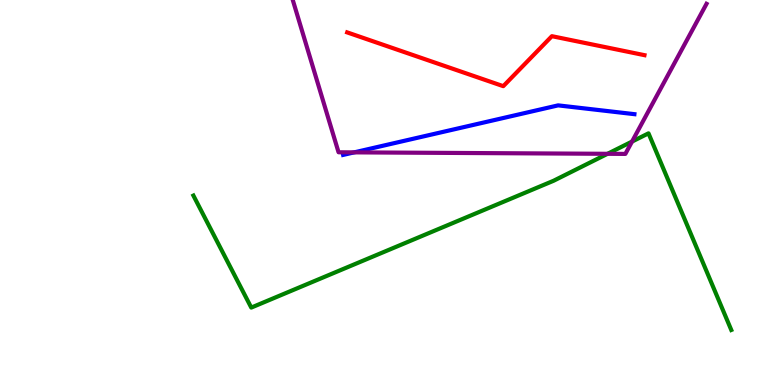[{'lines': ['blue', 'red'], 'intersections': []}, {'lines': ['green', 'red'], 'intersections': []}, {'lines': ['purple', 'red'], 'intersections': []}, {'lines': ['blue', 'green'], 'intersections': []}, {'lines': ['blue', 'purple'], 'intersections': [{'x': 4.57, 'y': 6.04}]}, {'lines': ['green', 'purple'], 'intersections': [{'x': 7.84, 'y': 6.0}, {'x': 8.16, 'y': 6.32}]}]